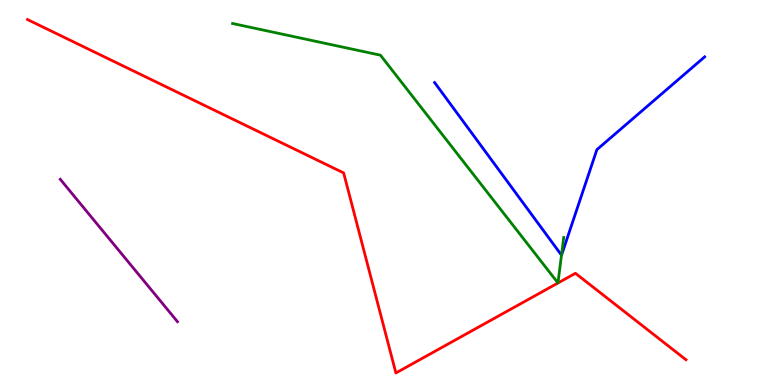[{'lines': ['blue', 'red'], 'intersections': []}, {'lines': ['green', 'red'], 'intersections': []}, {'lines': ['purple', 'red'], 'intersections': []}, {'lines': ['blue', 'green'], 'intersections': [{'x': 7.24, 'y': 3.37}]}, {'lines': ['blue', 'purple'], 'intersections': []}, {'lines': ['green', 'purple'], 'intersections': []}]